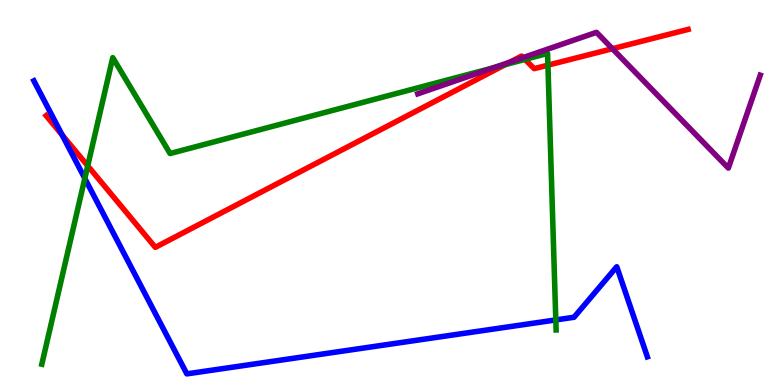[{'lines': ['blue', 'red'], 'intersections': [{'x': 0.802, 'y': 6.49}]}, {'lines': ['green', 'red'], 'intersections': [{'x': 1.13, 'y': 5.69}, {'x': 6.52, 'y': 8.32}, {'x': 6.77, 'y': 8.46}, {'x': 7.07, 'y': 8.31}]}, {'lines': ['purple', 'red'], 'intersections': [{'x': 6.58, 'y': 8.39}, {'x': 6.75, 'y': 8.5}, {'x': 7.9, 'y': 8.73}]}, {'lines': ['blue', 'green'], 'intersections': [{'x': 1.09, 'y': 5.37}, {'x': 7.17, 'y': 1.69}]}, {'lines': ['blue', 'purple'], 'intersections': []}, {'lines': ['green', 'purple'], 'intersections': [{'x': 6.37, 'y': 8.24}]}]